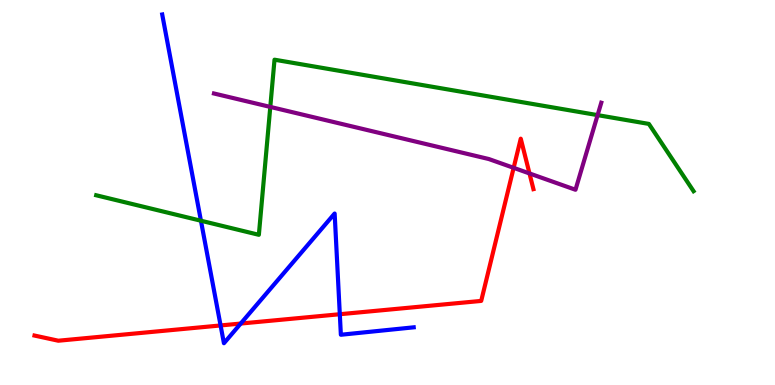[{'lines': ['blue', 'red'], 'intersections': [{'x': 2.85, 'y': 1.55}, {'x': 3.11, 'y': 1.6}, {'x': 4.38, 'y': 1.84}]}, {'lines': ['green', 'red'], 'intersections': []}, {'lines': ['purple', 'red'], 'intersections': [{'x': 6.63, 'y': 5.64}, {'x': 6.83, 'y': 5.49}]}, {'lines': ['blue', 'green'], 'intersections': [{'x': 2.59, 'y': 4.27}]}, {'lines': ['blue', 'purple'], 'intersections': []}, {'lines': ['green', 'purple'], 'intersections': [{'x': 3.49, 'y': 7.22}, {'x': 7.71, 'y': 7.01}]}]